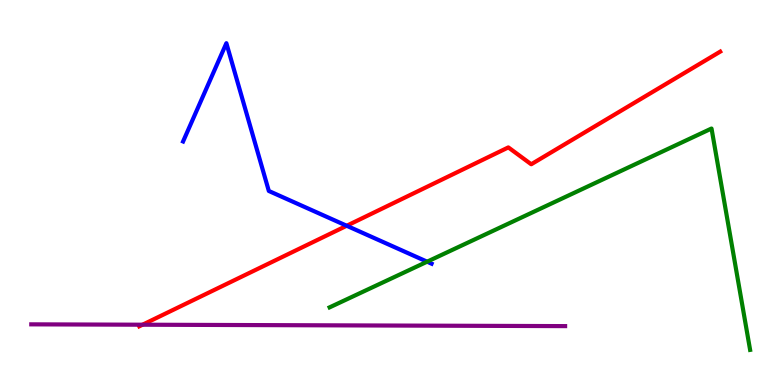[{'lines': ['blue', 'red'], 'intersections': [{'x': 4.47, 'y': 4.14}]}, {'lines': ['green', 'red'], 'intersections': []}, {'lines': ['purple', 'red'], 'intersections': [{'x': 1.84, 'y': 1.57}]}, {'lines': ['blue', 'green'], 'intersections': [{'x': 5.51, 'y': 3.2}]}, {'lines': ['blue', 'purple'], 'intersections': []}, {'lines': ['green', 'purple'], 'intersections': []}]